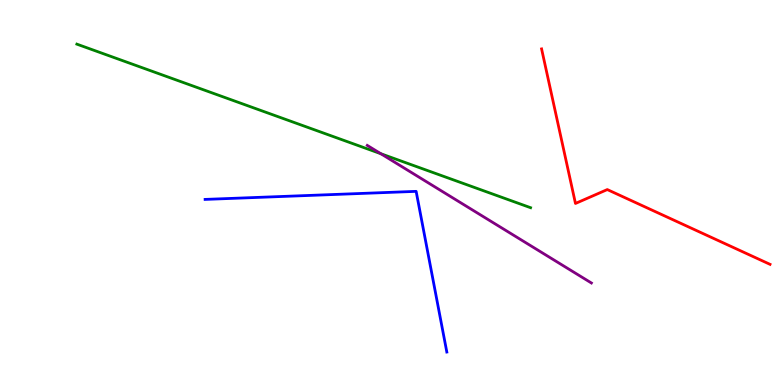[{'lines': ['blue', 'red'], 'intersections': []}, {'lines': ['green', 'red'], 'intersections': []}, {'lines': ['purple', 'red'], 'intersections': []}, {'lines': ['blue', 'green'], 'intersections': []}, {'lines': ['blue', 'purple'], 'intersections': []}, {'lines': ['green', 'purple'], 'intersections': [{'x': 4.91, 'y': 6.01}]}]